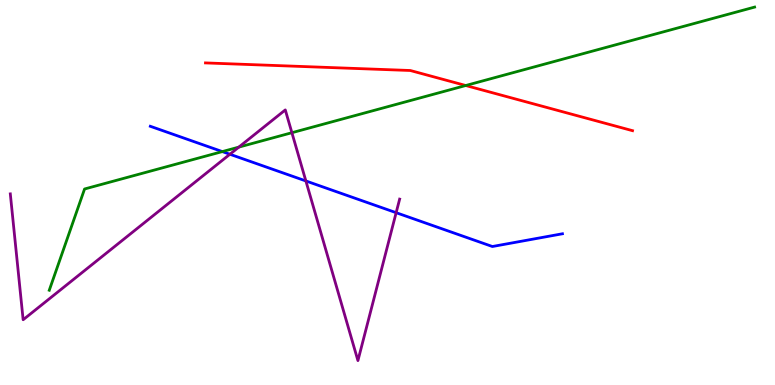[{'lines': ['blue', 'red'], 'intersections': []}, {'lines': ['green', 'red'], 'intersections': [{'x': 6.01, 'y': 7.78}]}, {'lines': ['purple', 'red'], 'intersections': []}, {'lines': ['blue', 'green'], 'intersections': [{'x': 2.87, 'y': 6.06}]}, {'lines': ['blue', 'purple'], 'intersections': [{'x': 2.97, 'y': 5.99}, {'x': 3.95, 'y': 5.3}, {'x': 5.11, 'y': 4.48}]}, {'lines': ['green', 'purple'], 'intersections': [{'x': 3.08, 'y': 6.18}, {'x': 3.77, 'y': 6.55}]}]